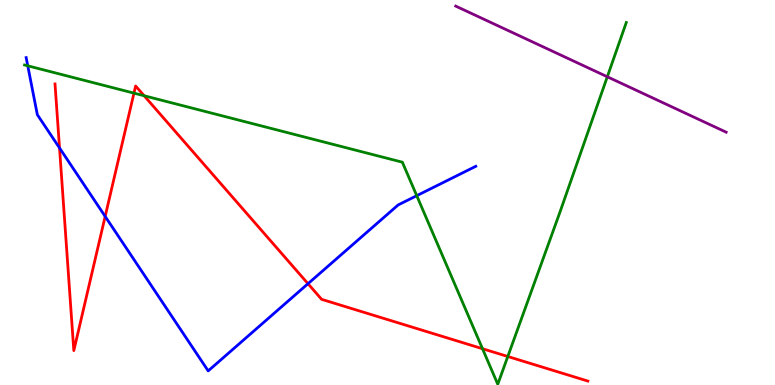[{'lines': ['blue', 'red'], 'intersections': [{'x': 0.768, 'y': 6.16}, {'x': 1.36, 'y': 4.38}, {'x': 3.97, 'y': 2.63}]}, {'lines': ['green', 'red'], 'intersections': [{'x': 1.73, 'y': 7.58}, {'x': 1.86, 'y': 7.51}, {'x': 6.23, 'y': 0.942}, {'x': 6.55, 'y': 0.741}]}, {'lines': ['purple', 'red'], 'intersections': []}, {'lines': ['blue', 'green'], 'intersections': [{'x': 0.358, 'y': 8.29}, {'x': 5.38, 'y': 4.92}]}, {'lines': ['blue', 'purple'], 'intersections': []}, {'lines': ['green', 'purple'], 'intersections': [{'x': 7.84, 'y': 8.01}]}]